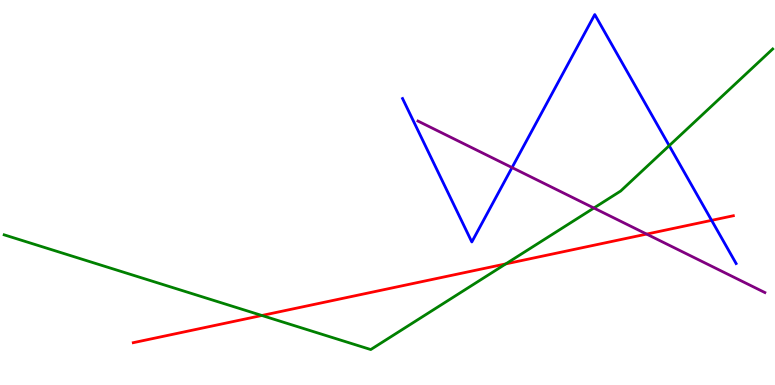[{'lines': ['blue', 'red'], 'intersections': [{'x': 9.18, 'y': 4.28}]}, {'lines': ['green', 'red'], 'intersections': [{'x': 3.38, 'y': 1.81}, {'x': 6.53, 'y': 3.15}]}, {'lines': ['purple', 'red'], 'intersections': [{'x': 8.34, 'y': 3.92}]}, {'lines': ['blue', 'green'], 'intersections': [{'x': 8.63, 'y': 6.22}]}, {'lines': ['blue', 'purple'], 'intersections': [{'x': 6.61, 'y': 5.65}]}, {'lines': ['green', 'purple'], 'intersections': [{'x': 7.66, 'y': 4.6}]}]